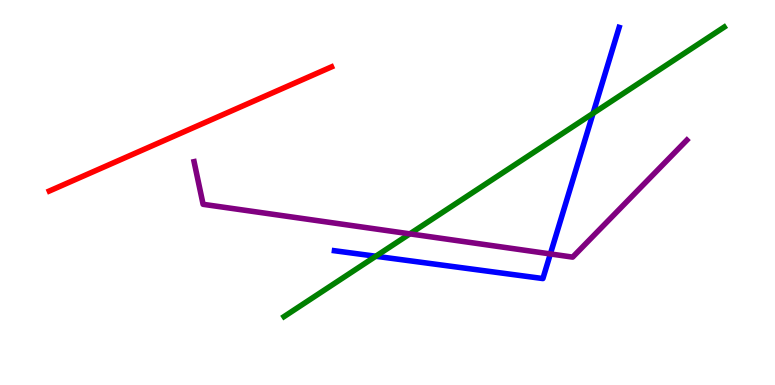[{'lines': ['blue', 'red'], 'intersections': []}, {'lines': ['green', 'red'], 'intersections': []}, {'lines': ['purple', 'red'], 'intersections': []}, {'lines': ['blue', 'green'], 'intersections': [{'x': 4.85, 'y': 3.34}, {'x': 7.65, 'y': 7.06}]}, {'lines': ['blue', 'purple'], 'intersections': [{'x': 7.1, 'y': 3.4}]}, {'lines': ['green', 'purple'], 'intersections': [{'x': 5.29, 'y': 3.93}]}]